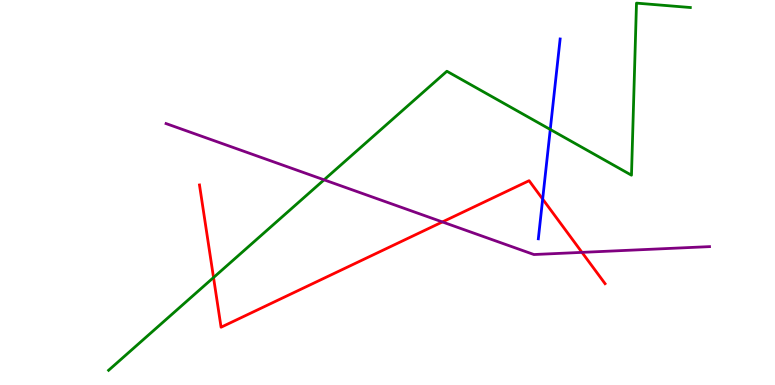[{'lines': ['blue', 'red'], 'intersections': [{'x': 7.0, 'y': 4.83}]}, {'lines': ['green', 'red'], 'intersections': [{'x': 2.76, 'y': 2.79}]}, {'lines': ['purple', 'red'], 'intersections': [{'x': 5.71, 'y': 4.24}, {'x': 7.51, 'y': 3.44}]}, {'lines': ['blue', 'green'], 'intersections': [{'x': 7.1, 'y': 6.64}]}, {'lines': ['blue', 'purple'], 'intersections': []}, {'lines': ['green', 'purple'], 'intersections': [{'x': 4.18, 'y': 5.33}]}]